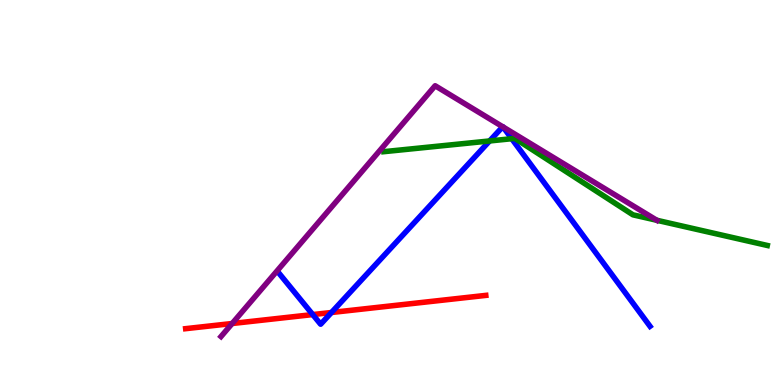[{'lines': ['blue', 'red'], 'intersections': [{'x': 4.04, 'y': 1.83}, {'x': 4.28, 'y': 1.88}]}, {'lines': ['green', 'red'], 'intersections': []}, {'lines': ['purple', 'red'], 'intersections': [{'x': 3.0, 'y': 1.6}]}, {'lines': ['blue', 'green'], 'intersections': [{'x': 6.32, 'y': 6.34}, {'x': 6.6, 'y': 6.4}]}, {'lines': ['blue', 'purple'], 'intersections': [{'x': 6.49, 'y': 6.71}, {'x': 6.49, 'y': 6.7}]}, {'lines': ['green', 'purple'], 'intersections': [{'x': 8.48, 'y': 4.28}]}]